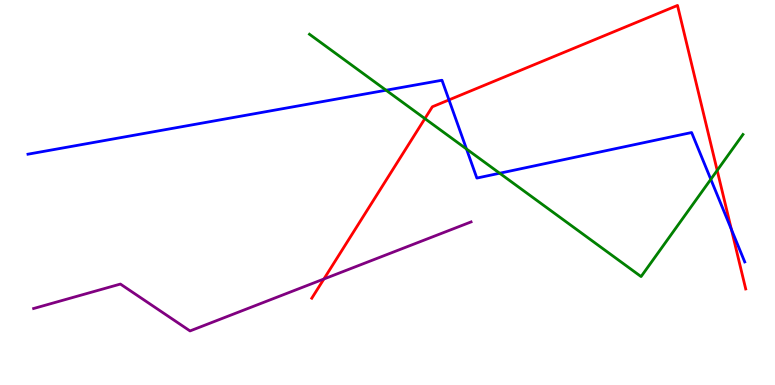[{'lines': ['blue', 'red'], 'intersections': [{'x': 5.79, 'y': 7.41}, {'x': 9.44, 'y': 4.04}]}, {'lines': ['green', 'red'], 'intersections': [{'x': 5.48, 'y': 6.92}, {'x': 9.25, 'y': 5.57}]}, {'lines': ['purple', 'red'], 'intersections': [{'x': 4.18, 'y': 2.75}]}, {'lines': ['blue', 'green'], 'intersections': [{'x': 4.98, 'y': 7.66}, {'x': 6.02, 'y': 6.13}, {'x': 6.45, 'y': 5.5}, {'x': 9.17, 'y': 5.34}]}, {'lines': ['blue', 'purple'], 'intersections': []}, {'lines': ['green', 'purple'], 'intersections': []}]